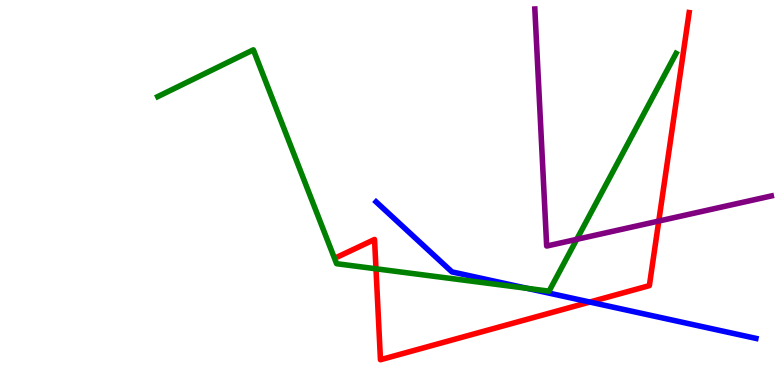[{'lines': ['blue', 'red'], 'intersections': [{'x': 7.61, 'y': 2.15}]}, {'lines': ['green', 'red'], 'intersections': [{'x': 4.85, 'y': 3.02}]}, {'lines': ['purple', 'red'], 'intersections': [{'x': 8.5, 'y': 4.26}]}, {'lines': ['blue', 'green'], 'intersections': [{'x': 6.8, 'y': 2.51}]}, {'lines': ['blue', 'purple'], 'intersections': []}, {'lines': ['green', 'purple'], 'intersections': [{'x': 7.44, 'y': 3.78}]}]